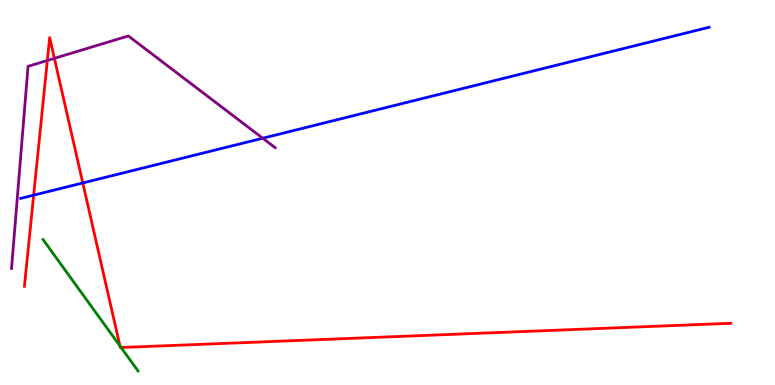[{'lines': ['blue', 'red'], 'intersections': [{'x': 0.434, 'y': 4.93}, {'x': 1.07, 'y': 5.25}]}, {'lines': ['green', 'red'], 'intersections': [{'x': 1.55, 'y': 1.01}, {'x': 1.56, 'y': 0.974}]}, {'lines': ['purple', 'red'], 'intersections': [{'x': 0.611, 'y': 8.43}, {'x': 0.702, 'y': 8.48}]}, {'lines': ['blue', 'green'], 'intersections': []}, {'lines': ['blue', 'purple'], 'intersections': [{'x': 3.39, 'y': 6.41}]}, {'lines': ['green', 'purple'], 'intersections': []}]